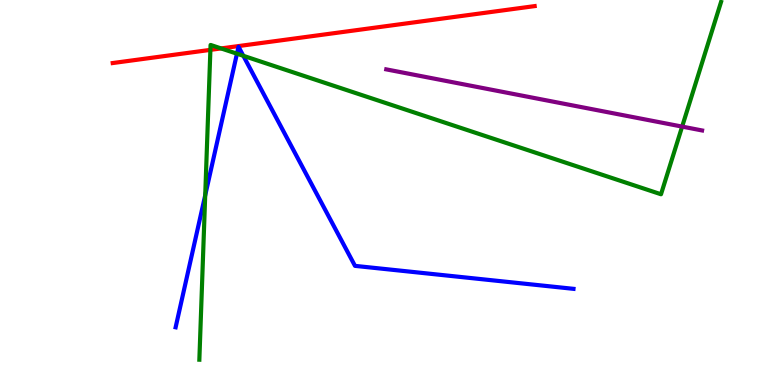[{'lines': ['blue', 'red'], 'intersections': []}, {'lines': ['green', 'red'], 'intersections': [{'x': 2.71, 'y': 8.7}, {'x': 2.85, 'y': 8.74}]}, {'lines': ['purple', 'red'], 'intersections': []}, {'lines': ['blue', 'green'], 'intersections': [{'x': 2.65, 'y': 4.93}, {'x': 3.06, 'y': 8.61}, {'x': 3.14, 'y': 8.55}]}, {'lines': ['blue', 'purple'], 'intersections': []}, {'lines': ['green', 'purple'], 'intersections': [{'x': 8.8, 'y': 6.71}]}]